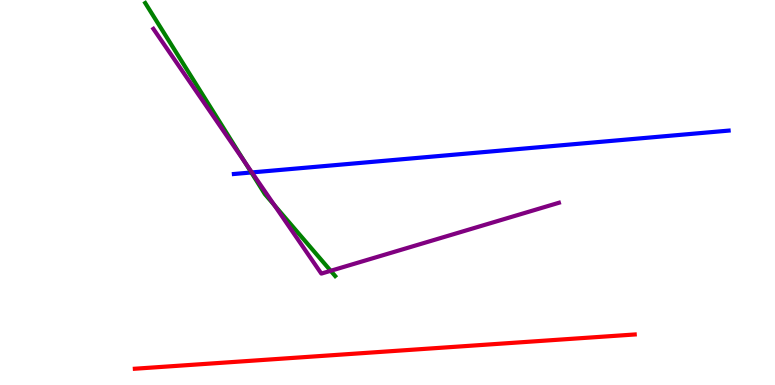[{'lines': ['blue', 'red'], 'intersections': []}, {'lines': ['green', 'red'], 'intersections': []}, {'lines': ['purple', 'red'], 'intersections': []}, {'lines': ['blue', 'green'], 'intersections': [{'x': 3.24, 'y': 5.52}]}, {'lines': ['blue', 'purple'], 'intersections': [{'x': 3.25, 'y': 5.52}]}, {'lines': ['green', 'purple'], 'intersections': [{'x': 3.16, 'y': 5.78}, {'x': 3.54, 'y': 4.67}, {'x': 4.27, 'y': 2.97}]}]